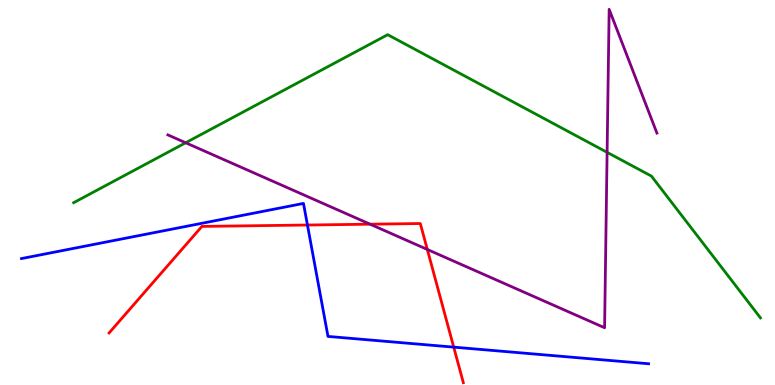[{'lines': ['blue', 'red'], 'intersections': [{'x': 3.97, 'y': 4.16}, {'x': 5.85, 'y': 0.983}]}, {'lines': ['green', 'red'], 'intersections': []}, {'lines': ['purple', 'red'], 'intersections': [{'x': 4.78, 'y': 4.18}, {'x': 5.51, 'y': 3.52}]}, {'lines': ['blue', 'green'], 'intersections': []}, {'lines': ['blue', 'purple'], 'intersections': []}, {'lines': ['green', 'purple'], 'intersections': [{'x': 2.4, 'y': 6.29}, {'x': 7.83, 'y': 6.04}]}]